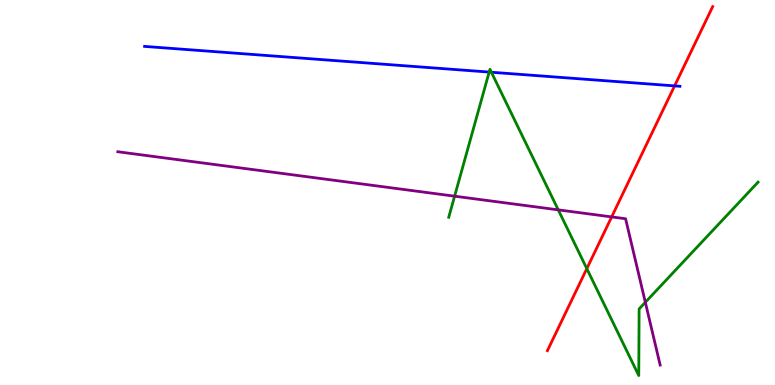[{'lines': ['blue', 'red'], 'intersections': [{'x': 8.7, 'y': 7.77}]}, {'lines': ['green', 'red'], 'intersections': [{'x': 7.57, 'y': 3.02}]}, {'lines': ['purple', 'red'], 'intersections': [{'x': 7.89, 'y': 4.37}]}, {'lines': ['blue', 'green'], 'intersections': [{'x': 6.31, 'y': 8.13}, {'x': 6.34, 'y': 8.12}]}, {'lines': ['blue', 'purple'], 'intersections': []}, {'lines': ['green', 'purple'], 'intersections': [{'x': 5.87, 'y': 4.9}, {'x': 7.2, 'y': 4.55}, {'x': 8.33, 'y': 2.15}]}]